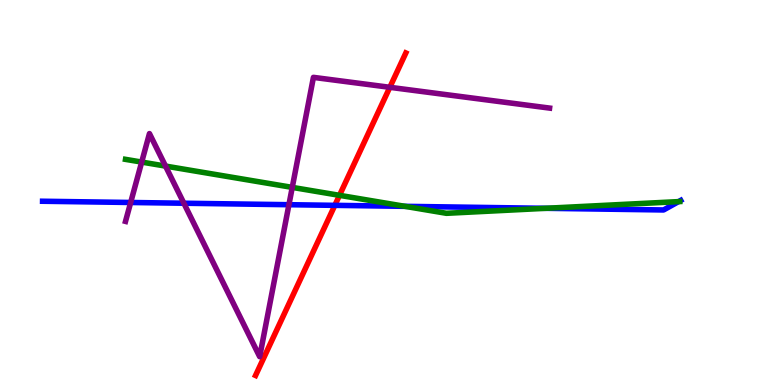[{'lines': ['blue', 'red'], 'intersections': [{'x': 4.32, 'y': 4.67}]}, {'lines': ['green', 'red'], 'intersections': [{'x': 4.38, 'y': 4.93}]}, {'lines': ['purple', 'red'], 'intersections': [{'x': 5.03, 'y': 7.73}]}, {'lines': ['blue', 'green'], 'intersections': [{'x': 5.23, 'y': 4.64}, {'x': 7.04, 'y': 4.59}, {'x': 8.76, 'y': 4.76}]}, {'lines': ['blue', 'purple'], 'intersections': [{'x': 1.69, 'y': 4.74}, {'x': 2.37, 'y': 4.72}, {'x': 3.73, 'y': 4.68}]}, {'lines': ['green', 'purple'], 'intersections': [{'x': 1.83, 'y': 5.79}, {'x': 2.14, 'y': 5.69}, {'x': 3.77, 'y': 5.13}]}]